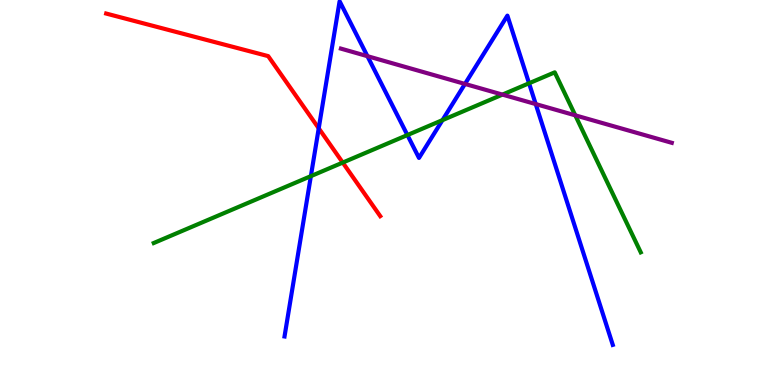[{'lines': ['blue', 'red'], 'intersections': [{'x': 4.11, 'y': 6.67}]}, {'lines': ['green', 'red'], 'intersections': [{'x': 4.42, 'y': 5.78}]}, {'lines': ['purple', 'red'], 'intersections': []}, {'lines': ['blue', 'green'], 'intersections': [{'x': 4.01, 'y': 5.42}, {'x': 5.26, 'y': 6.49}, {'x': 5.71, 'y': 6.88}, {'x': 6.83, 'y': 7.84}]}, {'lines': ['blue', 'purple'], 'intersections': [{'x': 4.74, 'y': 8.54}, {'x': 6.0, 'y': 7.82}, {'x': 6.91, 'y': 7.3}]}, {'lines': ['green', 'purple'], 'intersections': [{'x': 6.48, 'y': 7.54}, {'x': 7.42, 'y': 7.0}]}]